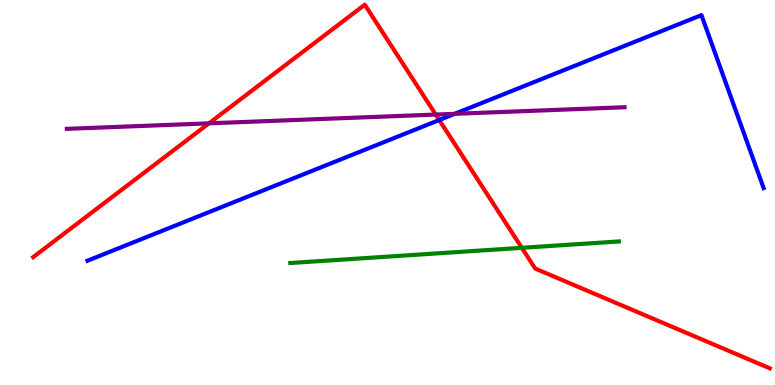[{'lines': ['blue', 'red'], 'intersections': [{'x': 5.67, 'y': 6.88}]}, {'lines': ['green', 'red'], 'intersections': [{'x': 6.73, 'y': 3.56}]}, {'lines': ['purple', 'red'], 'intersections': [{'x': 2.7, 'y': 6.8}, {'x': 5.62, 'y': 7.02}]}, {'lines': ['blue', 'green'], 'intersections': []}, {'lines': ['blue', 'purple'], 'intersections': [{'x': 5.87, 'y': 7.04}]}, {'lines': ['green', 'purple'], 'intersections': []}]